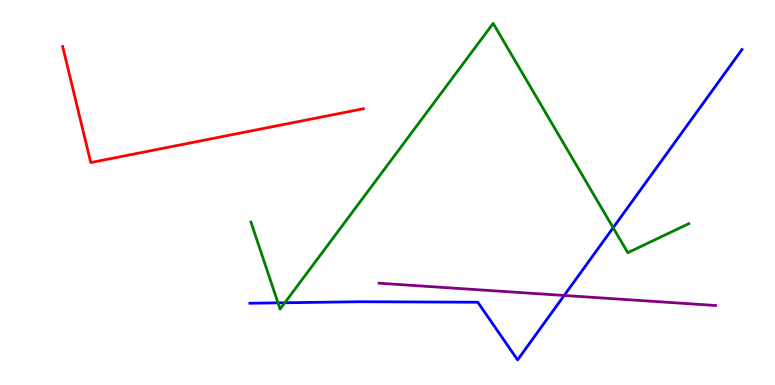[{'lines': ['blue', 'red'], 'intersections': []}, {'lines': ['green', 'red'], 'intersections': []}, {'lines': ['purple', 'red'], 'intersections': []}, {'lines': ['blue', 'green'], 'intersections': [{'x': 3.59, 'y': 2.13}, {'x': 3.67, 'y': 2.14}, {'x': 7.91, 'y': 4.08}]}, {'lines': ['blue', 'purple'], 'intersections': [{'x': 7.28, 'y': 2.33}]}, {'lines': ['green', 'purple'], 'intersections': []}]